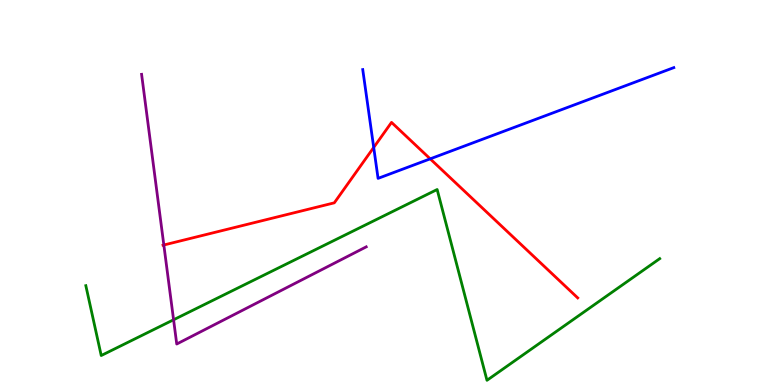[{'lines': ['blue', 'red'], 'intersections': [{'x': 4.82, 'y': 6.17}, {'x': 5.55, 'y': 5.87}]}, {'lines': ['green', 'red'], 'intersections': []}, {'lines': ['purple', 'red'], 'intersections': [{'x': 2.11, 'y': 3.64}]}, {'lines': ['blue', 'green'], 'intersections': []}, {'lines': ['blue', 'purple'], 'intersections': []}, {'lines': ['green', 'purple'], 'intersections': [{'x': 2.24, 'y': 1.69}]}]